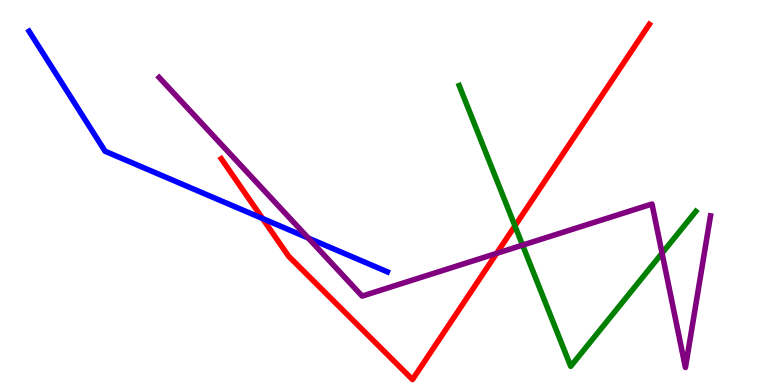[{'lines': ['blue', 'red'], 'intersections': [{'x': 3.39, 'y': 4.32}]}, {'lines': ['green', 'red'], 'intersections': [{'x': 6.64, 'y': 4.13}]}, {'lines': ['purple', 'red'], 'intersections': [{'x': 6.41, 'y': 3.42}]}, {'lines': ['blue', 'green'], 'intersections': []}, {'lines': ['blue', 'purple'], 'intersections': [{'x': 3.98, 'y': 3.82}]}, {'lines': ['green', 'purple'], 'intersections': [{'x': 6.74, 'y': 3.63}, {'x': 8.54, 'y': 3.42}]}]